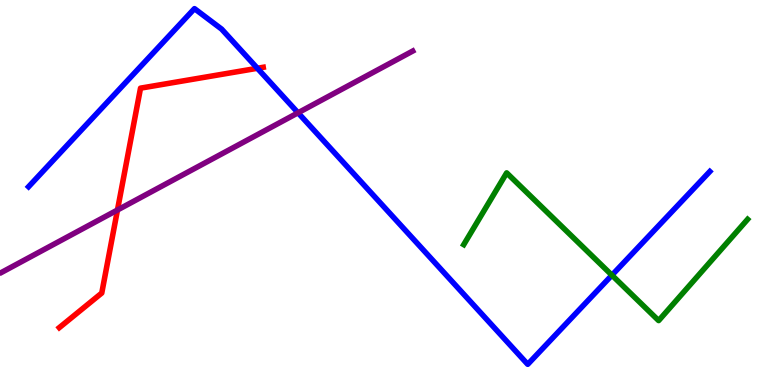[{'lines': ['blue', 'red'], 'intersections': [{'x': 3.32, 'y': 8.23}]}, {'lines': ['green', 'red'], 'intersections': []}, {'lines': ['purple', 'red'], 'intersections': [{'x': 1.52, 'y': 4.55}]}, {'lines': ['blue', 'green'], 'intersections': [{'x': 7.9, 'y': 2.85}]}, {'lines': ['blue', 'purple'], 'intersections': [{'x': 3.85, 'y': 7.07}]}, {'lines': ['green', 'purple'], 'intersections': []}]